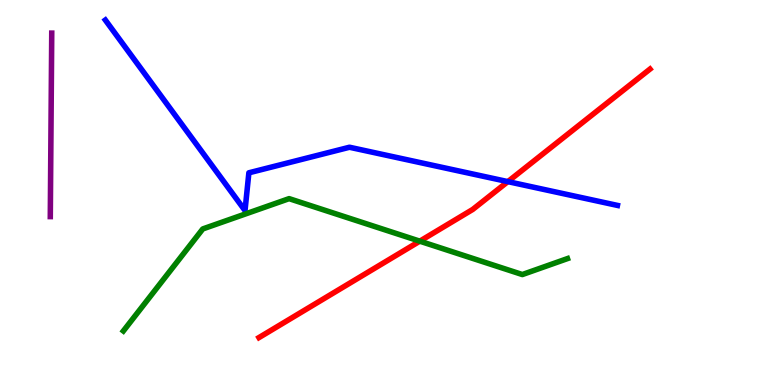[{'lines': ['blue', 'red'], 'intersections': [{'x': 6.55, 'y': 5.28}]}, {'lines': ['green', 'red'], 'intersections': [{'x': 5.42, 'y': 3.74}]}, {'lines': ['purple', 'red'], 'intersections': []}, {'lines': ['blue', 'green'], 'intersections': []}, {'lines': ['blue', 'purple'], 'intersections': []}, {'lines': ['green', 'purple'], 'intersections': []}]